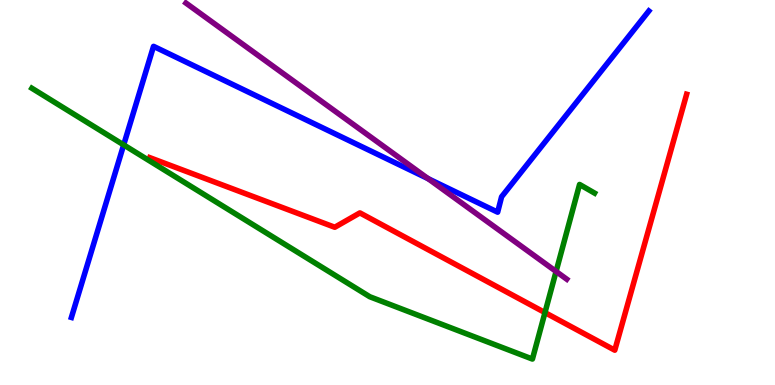[{'lines': ['blue', 'red'], 'intersections': []}, {'lines': ['green', 'red'], 'intersections': [{'x': 7.03, 'y': 1.88}]}, {'lines': ['purple', 'red'], 'intersections': []}, {'lines': ['blue', 'green'], 'intersections': [{'x': 1.6, 'y': 6.24}]}, {'lines': ['blue', 'purple'], 'intersections': [{'x': 5.52, 'y': 5.36}]}, {'lines': ['green', 'purple'], 'intersections': [{'x': 7.18, 'y': 2.95}]}]